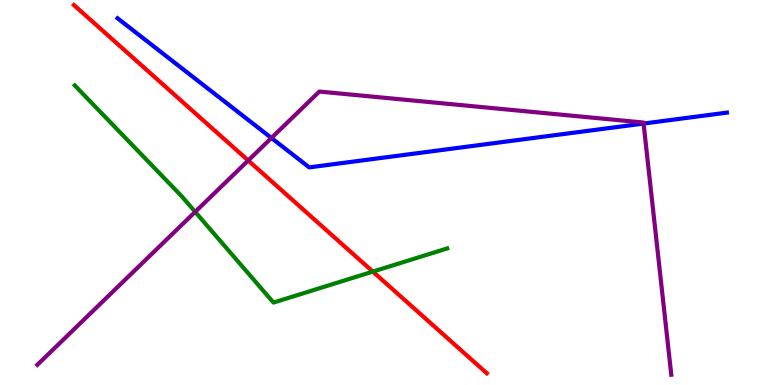[{'lines': ['blue', 'red'], 'intersections': []}, {'lines': ['green', 'red'], 'intersections': [{'x': 4.81, 'y': 2.95}]}, {'lines': ['purple', 'red'], 'intersections': [{'x': 3.2, 'y': 5.83}]}, {'lines': ['blue', 'green'], 'intersections': []}, {'lines': ['blue', 'purple'], 'intersections': [{'x': 3.5, 'y': 6.42}, {'x': 8.3, 'y': 6.79}]}, {'lines': ['green', 'purple'], 'intersections': [{'x': 2.52, 'y': 4.5}]}]